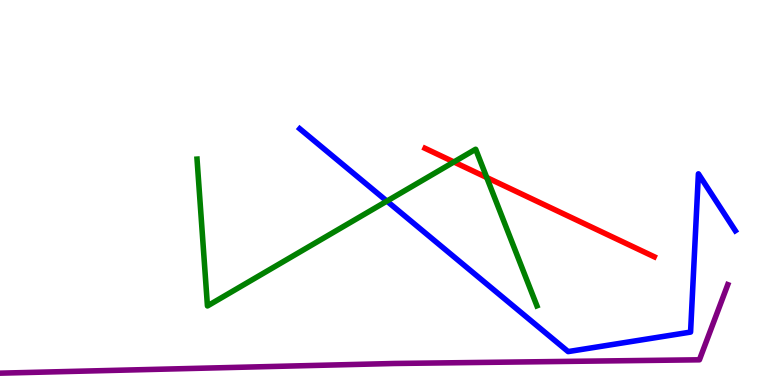[{'lines': ['blue', 'red'], 'intersections': []}, {'lines': ['green', 'red'], 'intersections': [{'x': 5.86, 'y': 5.79}, {'x': 6.28, 'y': 5.39}]}, {'lines': ['purple', 'red'], 'intersections': []}, {'lines': ['blue', 'green'], 'intersections': [{'x': 4.99, 'y': 4.78}]}, {'lines': ['blue', 'purple'], 'intersections': []}, {'lines': ['green', 'purple'], 'intersections': []}]